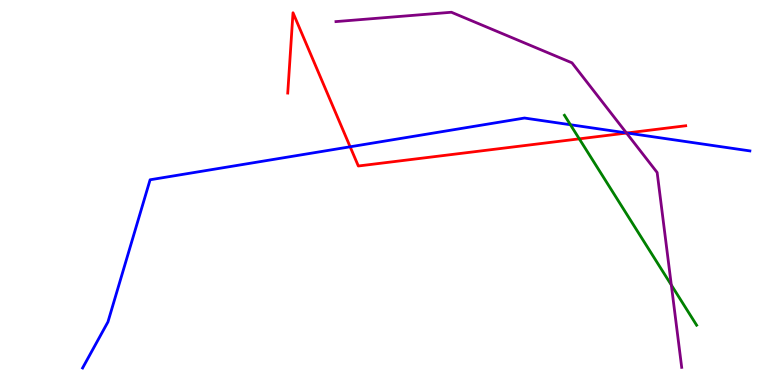[{'lines': ['blue', 'red'], 'intersections': [{'x': 4.52, 'y': 6.19}, {'x': 8.09, 'y': 6.55}]}, {'lines': ['green', 'red'], 'intersections': [{'x': 7.47, 'y': 6.39}]}, {'lines': ['purple', 'red'], 'intersections': [{'x': 8.08, 'y': 6.54}]}, {'lines': ['blue', 'green'], 'intersections': [{'x': 7.36, 'y': 6.76}]}, {'lines': ['blue', 'purple'], 'intersections': [{'x': 8.08, 'y': 6.55}]}, {'lines': ['green', 'purple'], 'intersections': [{'x': 8.66, 'y': 2.6}]}]